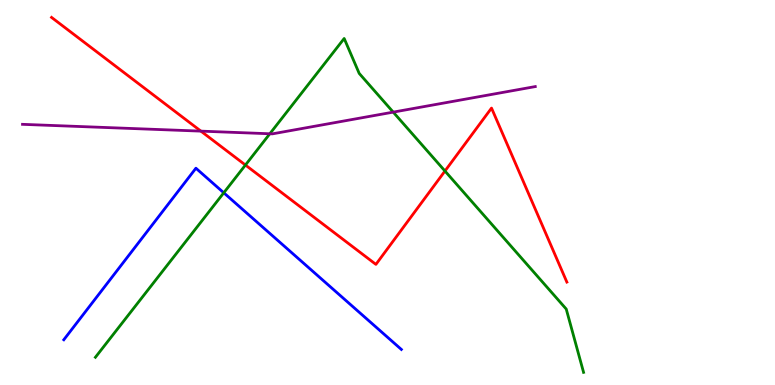[{'lines': ['blue', 'red'], 'intersections': []}, {'lines': ['green', 'red'], 'intersections': [{'x': 3.17, 'y': 5.71}, {'x': 5.74, 'y': 5.56}]}, {'lines': ['purple', 'red'], 'intersections': [{'x': 2.59, 'y': 6.59}]}, {'lines': ['blue', 'green'], 'intersections': [{'x': 2.89, 'y': 4.99}]}, {'lines': ['blue', 'purple'], 'intersections': []}, {'lines': ['green', 'purple'], 'intersections': [{'x': 3.48, 'y': 6.53}, {'x': 5.07, 'y': 7.09}]}]